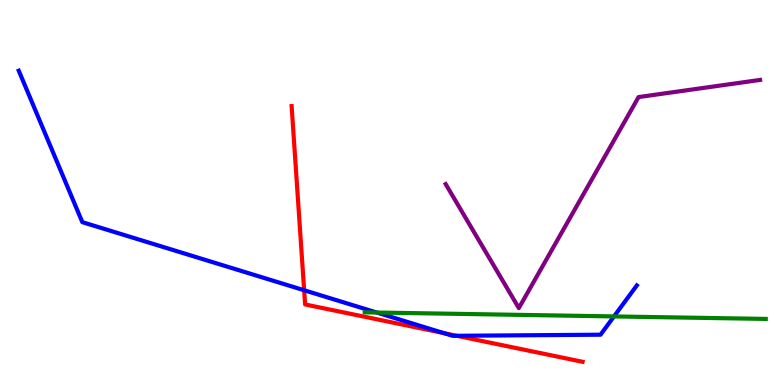[{'lines': ['blue', 'red'], 'intersections': [{'x': 3.92, 'y': 2.46}, {'x': 5.73, 'y': 1.35}, {'x': 5.89, 'y': 1.28}]}, {'lines': ['green', 'red'], 'intersections': []}, {'lines': ['purple', 'red'], 'intersections': []}, {'lines': ['blue', 'green'], 'intersections': [{'x': 4.86, 'y': 1.88}, {'x': 7.92, 'y': 1.78}]}, {'lines': ['blue', 'purple'], 'intersections': []}, {'lines': ['green', 'purple'], 'intersections': []}]